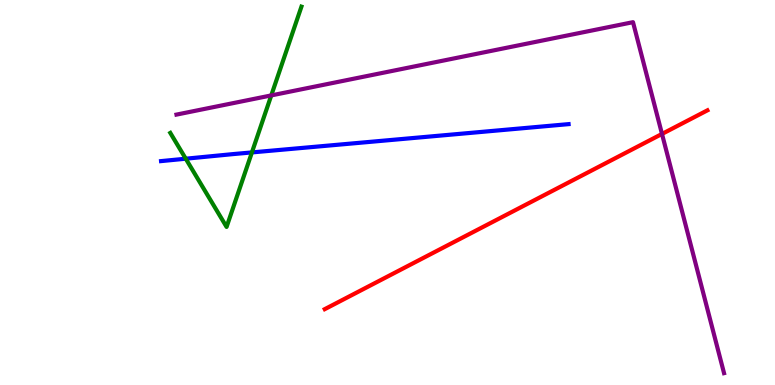[{'lines': ['blue', 'red'], 'intersections': []}, {'lines': ['green', 'red'], 'intersections': []}, {'lines': ['purple', 'red'], 'intersections': [{'x': 8.54, 'y': 6.52}]}, {'lines': ['blue', 'green'], 'intersections': [{'x': 2.4, 'y': 5.88}, {'x': 3.25, 'y': 6.04}]}, {'lines': ['blue', 'purple'], 'intersections': []}, {'lines': ['green', 'purple'], 'intersections': [{'x': 3.5, 'y': 7.52}]}]